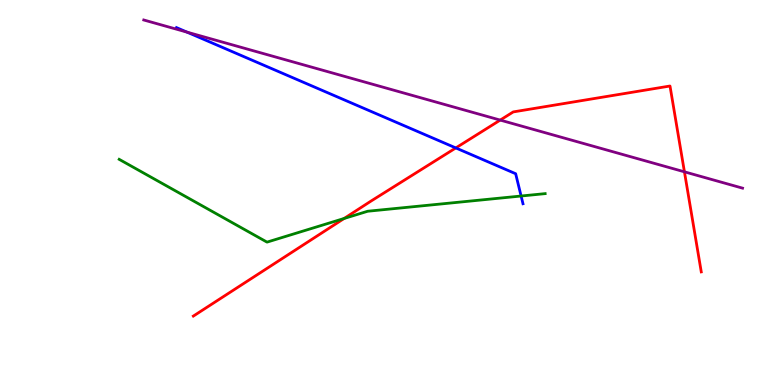[{'lines': ['blue', 'red'], 'intersections': [{'x': 5.88, 'y': 6.16}]}, {'lines': ['green', 'red'], 'intersections': [{'x': 4.44, 'y': 4.33}]}, {'lines': ['purple', 'red'], 'intersections': [{'x': 6.45, 'y': 6.88}, {'x': 8.83, 'y': 5.54}]}, {'lines': ['blue', 'green'], 'intersections': [{'x': 6.72, 'y': 4.91}]}, {'lines': ['blue', 'purple'], 'intersections': [{'x': 2.41, 'y': 9.17}]}, {'lines': ['green', 'purple'], 'intersections': []}]